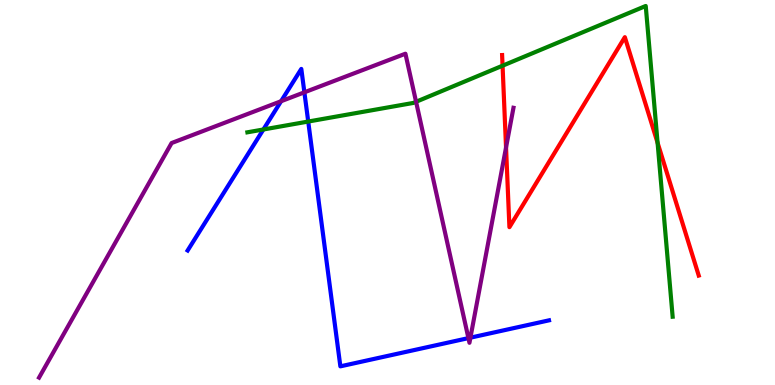[{'lines': ['blue', 'red'], 'intersections': []}, {'lines': ['green', 'red'], 'intersections': [{'x': 6.48, 'y': 8.29}, {'x': 8.48, 'y': 6.29}]}, {'lines': ['purple', 'red'], 'intersections': [{'x': 6.53, 'y': 6.17}]}, {'lines': ['blue', 'green'], 'intersections': [{'x': 3.4, 'y': 6.64}, {'x': 3.98, 'y': 6.84}]}, {'lines': ['blue', 'purple'], 'intersections': [{'x': 3.63, 'y': 7.37}, {'x': 3.93, 'y': 7.6}, {'x': 6.04, 'y': 1.22}, {'x': 6.07, 'y': 1.23}]}, {'lines': ['green', 'purple'], 'intersections': [{'x': 5.37, 'y': 7.36}]}]